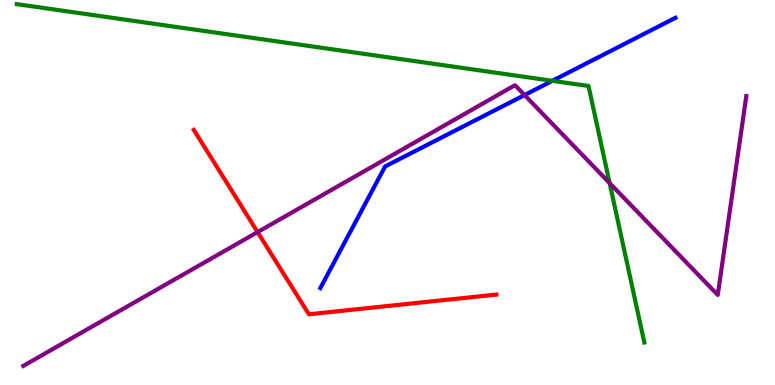[{'lines': ['blue', 'red'], 'intersections': []}, {'lines': ['green', 'red'], 'intersections': []}, {'lines': ['purple', 'red'], 'intersections': [{'x': 3.32, 'y': 3.97}]}, {'lines': ['blue', 'green'], 'intersections': [{'x': 7.13, 'y': 7.9}]}, {'lines': ['blue', 'purple'], 'intersections': [{'x': 6.77, 'y': 7.53}]}, {'lines': ['green', 'purple'], 'intersections': [{'x': 7.87, 'y': 5.24}]}]